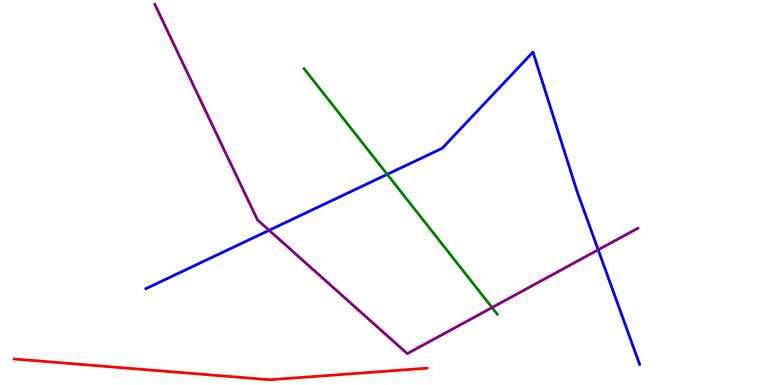[{'lines': ['blue', 'red'], 'intersections': []}, {'lines': ['green', 'red'], 'intersections': []}, {'lines': ['purple', 'red'], 'intersections': []}, {'lines': ['blue', 'green'], 'intersections': [{'x': 5.0, 'y': 5.47}]}, {'lines': ['blue', 'purple'], 'intersections': [{'x': 3.47, 'y': 4.02}, {'x': 7.72, 'y': 3.51}]}, {'lines': ['green', 'purple'], 'intersections': [{'x': 6.35, 'y': 2.01}]}]